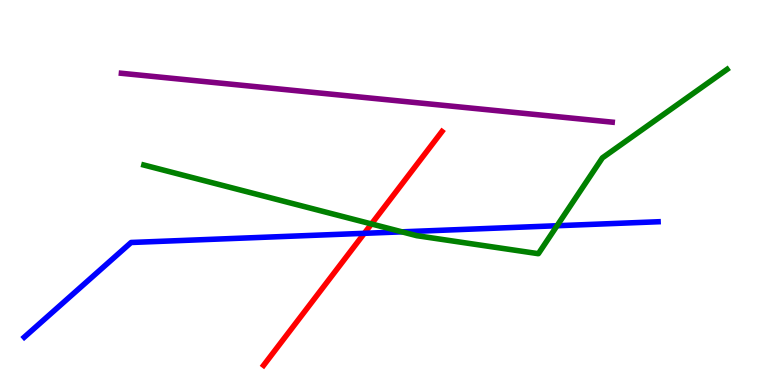[{'lines': ['blue', 'red'], 'intersections': [{'x': 4.7, 'y': 3.94}]}, {'lines': ['green', 'red'], 'intersections': [{'x': 4.79, 'y': 4.18}]}, {'lines': ['purple', 'red'], 'intersections': []}, {'lines': ['blue', 'green'], 'intersections': [{'x': 5.19, 'y': 3.98}, {'x': 7.19, 'y': 4.14}]}, {'lines': ['blue', 'purple'], 'intersections': []}, {'lines': ['green', 'purple'], 'intersections': []}]